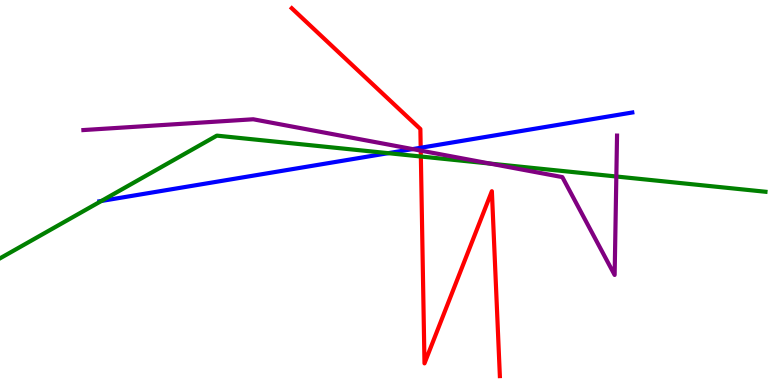[{'lines': ['blue', 'red'], 'intersections': [{'x': 5.43, 'y': 6.16}]}, {'lines': ['green', 'red'], 'intersections': [{'x': 5.43, 'y': 5.93}]}, {'lines': ['purple', 'red'], 'intersections': [{'x': 5.43, 'y': 6.09}]}, {'lines': ['blue', 'green'], 'intersections': [{'x': 1.31, 'y': 4.78}, {'x': 5.01, 'y': 6.02}]}, {'lines': ['blue', 'purple'], 'intersections': [{'x': 5.32, 'y': 6.13}]}, {'lines': ['green', 'purple'], 'intersections': [{'x': 6.32, 'y': 5.75}, {'x': 7.95, 'y': 5.42}]}]